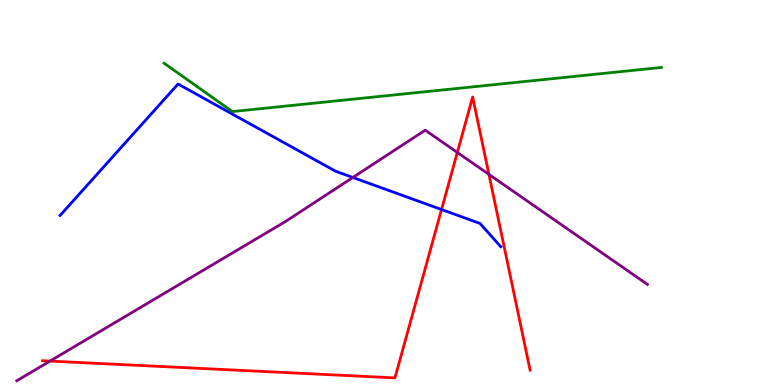[{'lines': ['blue', 'red'], 'intersections': [{'x': 5.7, 'y': 4.56}]}, {'lines': ['green', 'red'], 'intersections': []}, {'lines': ['purple', 'red'], 'intersections': [{'x': 0.646, 'y': 0.621}, {'x': 5.9, 'y': 6.04}, {'x': 6.31, 'y': 5.47}]}, {'lines': ['blue', 'green'], 'intersections': []}, {'lines': ['blue', 'purple'], 'intersections': [{'x': 4.55, 'y': 5.39}]}, {'lines': ['green', 'purple'], 'intersections': []}]